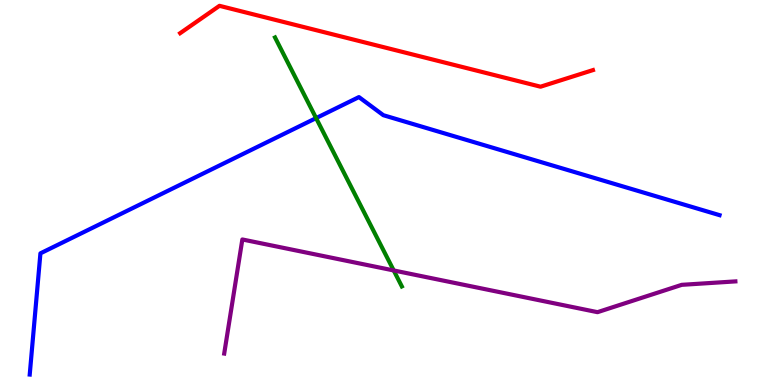[{'lines': ['blue', 'red'], 'intersections': []}, {'lines': ['green', 'red'], 'intersections': []}, {'lines': ['purple', 'red'], 'intersections': []}, {'lines': ['blue', 'green'], 'intersections': [{'x': 4.08, 'y': 6.93}]}, {'lines': ['blue', 'purple'], 'intersections': []}, {'lines': ['green', 'purple'], 'intersections': [{'x': 5.08, 'y': 2.98}]}]